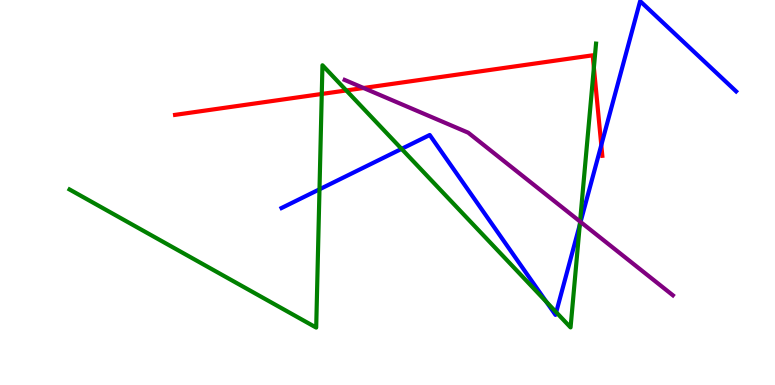[{'lines': ['blue', 'red'], 'intersections': [{'x': 7.76, 'y': 6.23}]}, {'lines': ['green', 'red'], 'intersections': [{'x': 4.15, 'y': 7.56}, {'x': 4.47, 'y': 7.65}, {'x': 7.66, 'y': 8.24}]}, {'lines': ['purple', 'red'], 'intersections': [{'x': 4.69, 'y': 7.71}]}, {'lines': ['blue', 'green'], 'intersections': [{'x': 4.12, 'y': 5.08}, {'x': 5.18, 'y': 6.13}, {'x': 7.05, 'y': 2.16}, {'x': 7.18, 'y': 1.89}, {'x': 7.48, 'y': 4.16}]}, {'lines': ['blue', 'purple'], 'intersections': [{'x': 7.49, 'y': 4.24}]}, {'lines': ['green', 'purple'], 'intersections': [{'x': 7.48, 'y': 4.25}]}]